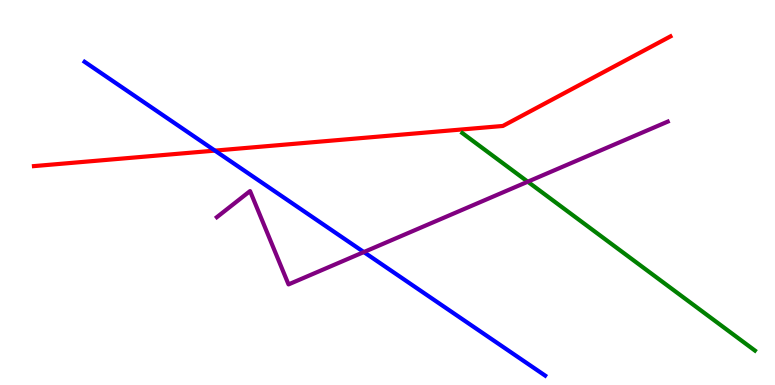[{'lines': ['blue', 'red'], 'intersections': [{'x': 2.77, 'y': 6.09}]}, {'lines': ['green', 'red'], 'intersections': []}, {'lines': ['purple', 'red'], 'intersections': []}, {'lines': ['blue', 'green'], 'intersections': []}, {'lines': ['blue', 'purple'], 'intersections': [{'x': 4.69, 'y': 3.45}]}, {'lines': ['green', 'purple'], 'intersections': [{'x': 6.81, 'y': 5.28}]}]